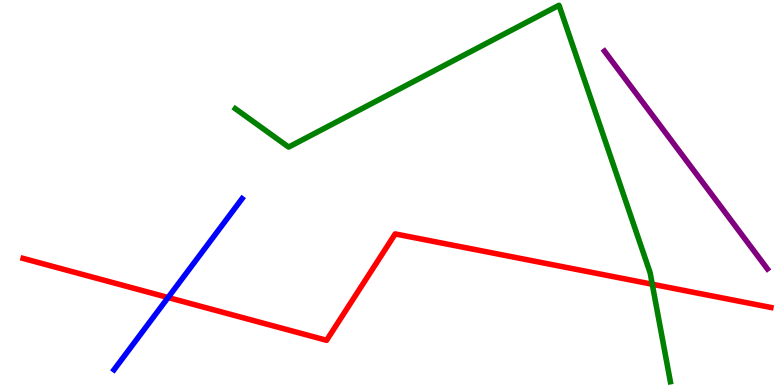[{'lines': ['blue', 'red'], 'intersections': [{'x': 2.17, 'y': 2.27}]}, {'lines': ['green', 'red'], 'intersections': [{'x': 8.42, 'y': 2.62}]}, {'lines': ['purple', 'red'], 'intersections': []}, {'lines': ['blue', 'green'], 'intersections': []}, {'lines': ['blue', 'purple'], 'intersections': []}, {'lines': ['green', 'purple'], 'intersections': []}]